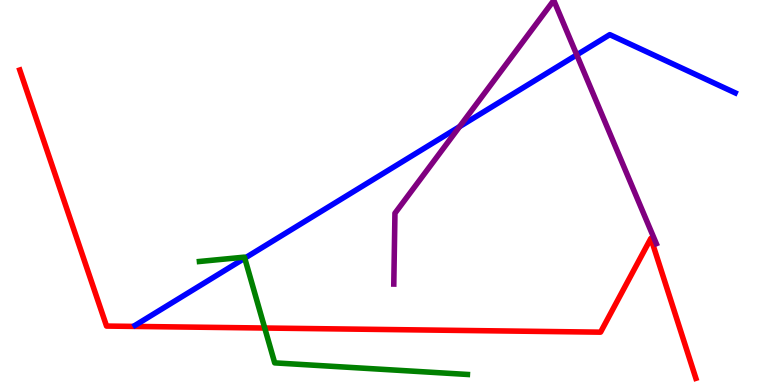[{'lines': ['blue', 'red'], 'intersections': []}, {'lines': ['green', 'red'], 'intersections': [{'x': 3.42, 'y': 1.48}]}, {'lines': ['purple', 'red'], 'intersections': []}, {'lines': ['blue', 'green'], 'intersections': [{'x': 3.16, 'y': 3.29}]}, {'lines': ['blue', 'purple'], 'intersections': [{'x': 5.93, 'y': 6.71}, {'x': 7.44, 'y': 8.57}]}, {'lines': ['green', 'purple'], 'intersections': []}]